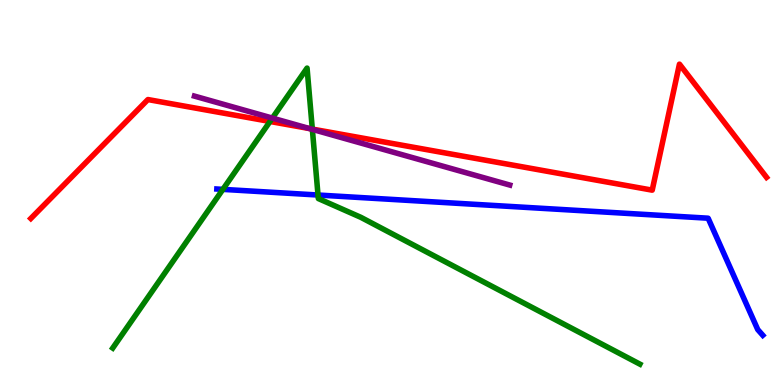[{'lines': ['blue', 'red'], 'intersections': []}, {'lines': ['green', 'red'], 'intersections': [{'x': 3.48, 'y': 6.84}, {'x': 4.03, 'y': 6.65}]}, {'lines': ['purple', 'red'], 'intersections': [{'x': 4.0, 'y': 6.66}]}, {'lines': ['blue', 'green'], 'intersections': [{'x': 2.88, 'y': 5.08}, {'x': 4.1, 'y': 4.93}]}, {'lines': ['blue', 'purple'], 'intersections': []}, {'lines': ['green', 'purple'], 'intersections': [{'x': 3.51, 'y': 6.93}, {'x': 4.03, 'y': 6.64}]}]